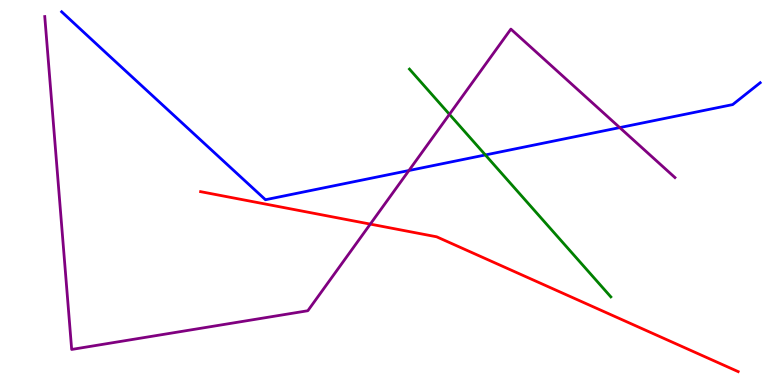[{'lines': ['blue', 'red'], 'intersections': []}, {'lines': ['green', 'red'], 'intersections': []}, {'lines': ['purple', 'red'], 'intersections': [{'x': 4.78, 'y': 4.18}]}, {'lines': ['blue', 'green'], 'intersections': [{'x': 6.26, 'y': 5.98}]}, {'lines': ['blue', 'purple'], 'intersections': [{'x': 5.28, 'y': 5.57}, {'x': 8.0, 'y': 6.69}]}, {'lines': ['green', 'purple'], 'intersections': [{'x': 5.8, 'y': 7.03}]}]